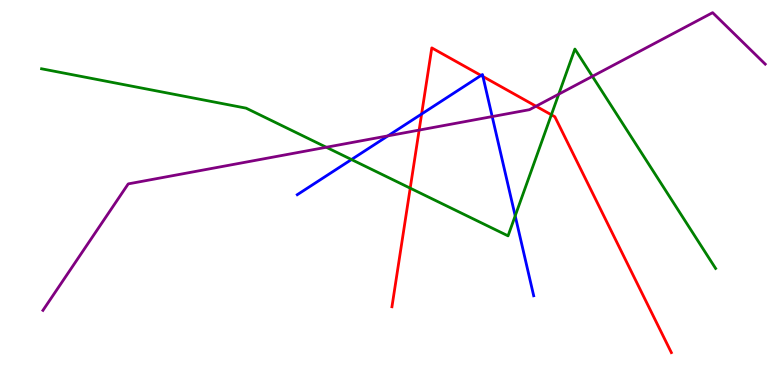[{'lines': ['blue', 'red'], 'intersections': [{'x': 5.44, 'y': 7.04}, {'x': 6.21, 'y': 8.04}, {'x': 6.23, 'y': 8.01}]}, {'lines': ['green', 'red'], 'intersections': [{'x': 5.29, 'y': 5.11}, {'x': 7.11, 'y': 7.02}]}, {'lines': ['purple', 'red'], 'intersections': [{'x': 5.41, 'y': 6.62}, {'x': 6.92, 'y': 7.24}]}, {'lines': ['blue', 'green'], 'intersections': [{'x': 4.54, 'y': 5.86}, {'x': 6.65, 'y': 4.39}]}, {'lines': ['blue', 'purple'], 'intersections': [{'x': 5.01, 'y': 6.47}, {'x': 6.35, 'y': 6.97}]}, {'lines': ['green', 'purple'], 'intersections': [{'x': 4.21, 'y': 6.18}, {'x': 7.21, 'y': 7.55}, {'x': 7.64, 'y': 8.02}]}]